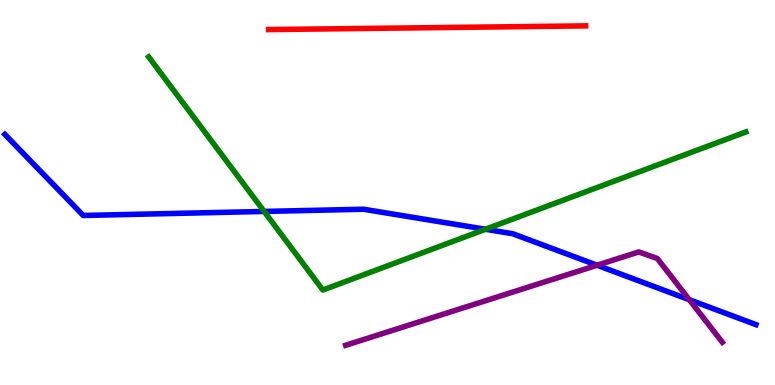[{'lines': ['blue', 'red'], 'intersections': []}, {'lines': ['green', 'red'], 'intersections': []}, {'lines': ['purple', 'red'], 'intersections': []}, {'lines': ['blue', 'green'], 'intersections': [{'x': 3.41, 'y': 4.51}, {'x': 6.26, 'y': 4.05}]}, {'lines': ['blue', 'purple'], 'intersections': [{'x': 7.7, 'y': 3.11}, {'x': 8.89, 'y': 2.22}]}, {'lines': ['green', 'purple'], 'intersections': []}]